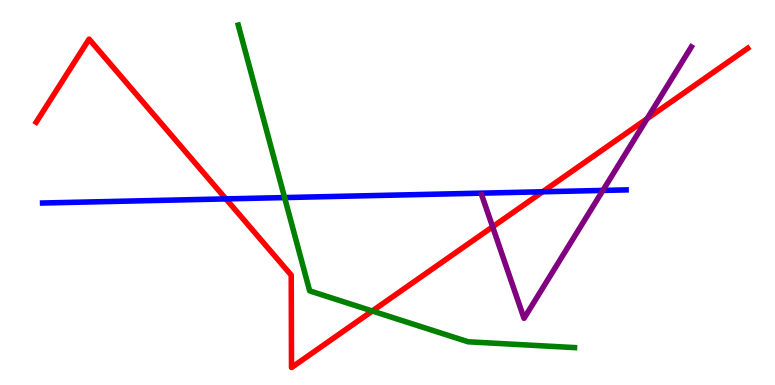[{'lines': ['blue', 'red'], 'intersections': [{'x': 2.92, 'y': 4.83}, {'x': 7.0, 'y': 5.02}]}, {'lines': ['green', 'red'], 'intersections': [{'x': 4.8, 'y': 1.92}]}, {'lines': ['purple', 'red'], 'intersections': [{'x': 6.36, 'y': 4.11}, {'x': 8.35, 'y': 6.92}]}, {'lines': ['blue', 'green'], 'intersections': [{'x': 3.67, 'y': 4.87}]}, {'lines': ['blue', 'purple'], 'intersections': [{'x': 7.78, 'y': 5.05}]}, {'lines': ['green', 'purple'], 'intersections': []}]